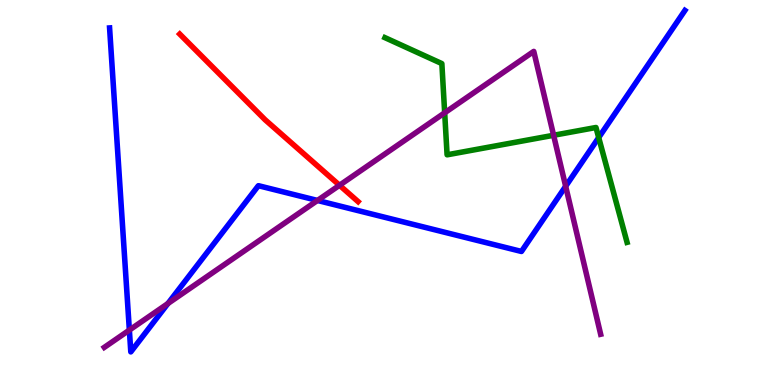[{'lines': ['blue', 'red'], 'intersections': []}, {'lines': ['green', 'red'], 'intersections': []}, {'lines': ['purple', 'red'], 'intersections': [{'x': 4.38, 'y': 5.19}]}, {'lines': ['blue', 'green'], 'intersections': [{'x': 7.73, 'y': 6.43}]}, {'lines': ['blue', 'purple'], 'intersections': [{'x': 1.67, 'y': 1.43}, {'x': 2.17, 'y': 2.12}, {'x': 4.1, 'y': 4.79}, {'x': 7.3, 'y': 5.16}]}, {'lines': ['green', 'purple'], 'intersections': [{'x': 5.74, 'y': 7.07}, {'x': 7.14, 'y': 6.49}]}]